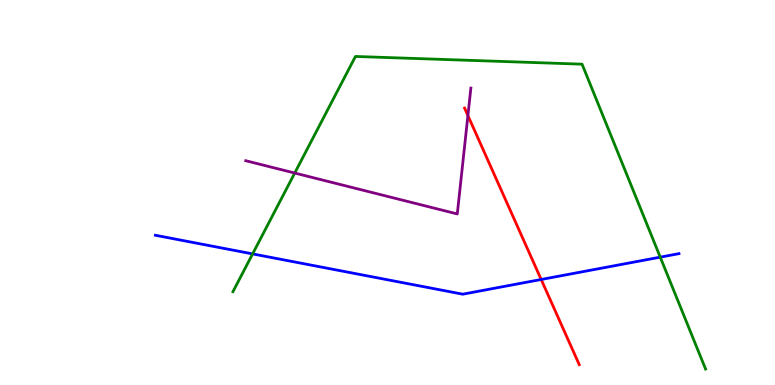[{'lines': ['blue', 'red'], 'intersections': [{'x': 6.98, 'y': 2.74}]}, {'lines': ['green', 'red'], 'intersections': []}, {'lines': ['purple', 'red'], 'intersections': [{'x': 6.04, 'y': 7.0}]}, {'lines': ['blue', 'green'], 'intersections': [{'x': 3.26, 'y': 3.41}, {'x': 8.52, 'y': 3.32}]}, {'lines': ['blue', 'purple'], 'intersections': []}, {'lines': ['green', 'purple'], 'intersections': [{'x': 3.8, 'y': 5.51}]}]